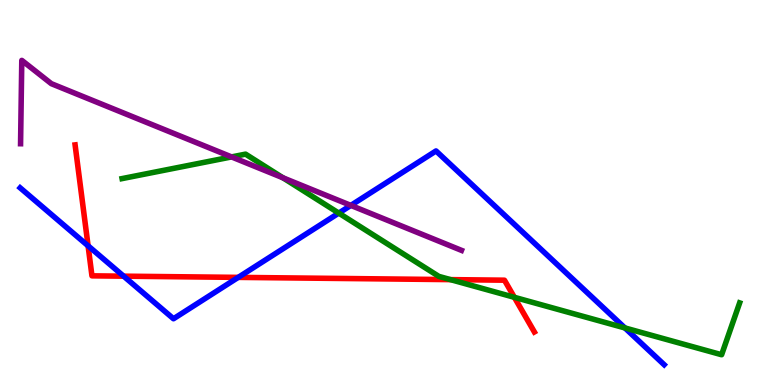[{'lines': ['blue', 'red'], 'intersections': [{'x': 1.14, 'y': 3.61}, {'x': 1.6, 'y': 2.83}, {'x': 3.07, 'y': 2.8}]}, {'lines': ['green', 'red'], 'intersections': [{'x': 5.81, 'y': 2.74}, {'x': 6.64, 'y': 2.28}]}, {'lines': ['purple', 'red'], 'intersections': []}, {'lines': ['blue', 'green'], 'intersections': [{'x': 4.37, 'y': 4.46}, {'x': 8.06, 'y': 1.48}]}, {'lines': ['blue', 'purple'], 'intersections': [{'x': 4.53, 'y': 4.67}]}, {'lines': ['green', 'purple'], 'intersections': [{'x': 2.99, 'y': 5.92}, {'x': 3.65, 'y': 5.38}]}]